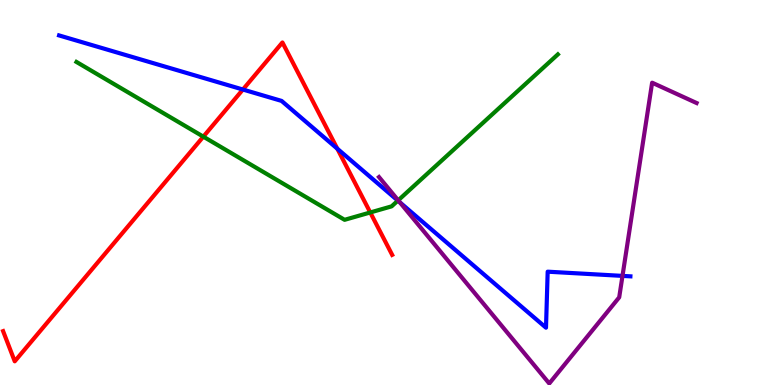[{'lines': ['blue', 'red'], 'intersections': [{'x': 3.13, 'y': 7.67}, {'x': 4.35, 'y': 6.14}]}, {'lines': ['green', 'red'], 'intersections': [{'x': 2.62, 'y': 6.45}, {'x': 4.78, 'y': 4.48}]}, {'lines': ['purple', 'red'], 'intersections': []}, {'lines': ['blue', 'green'], 'intersections': [{'x': 5.13, 'y': 4.79}]}, {'lines': ['blue', 'purple'], 'intersections': [{'x': 5.16, 'y': 4.74}, {'x': 8.03, 'y': 2.83}]}, {'lines': ['green', 'purple'], 'intersections': [{'x': 5.14, 'y': 4.8}]}]